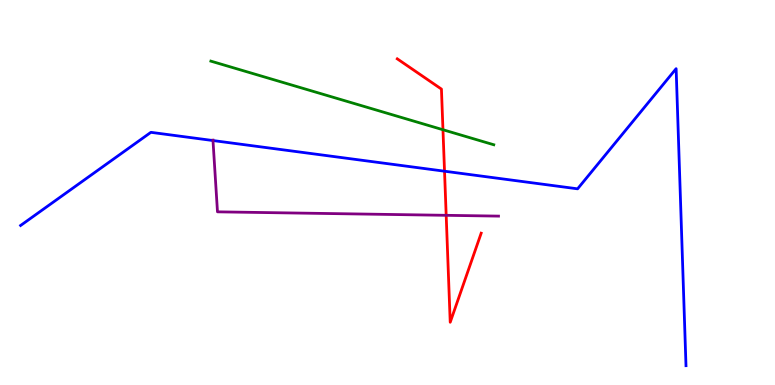[{'lines': ['blue', 'red'], 'intersections': [{'x': 5.74, 'y': 5.55}]}, {'lines': ['green', 'red'], 'intersections': [{'x': 5.72, 'y': 6.63}]}, {'lines': ['purple', 'red'], 'intersections': [{'x': 5.76, 'y': 4.41}]}, {'lines': ['blue', 'green'], 'intersections': []}, {'lines': ['blue', 'purple'], 'intersections': [{'x': 2.75, 'y': 6.35}]}, {'lines': ['green', 'purple'], 'intersections': []}]